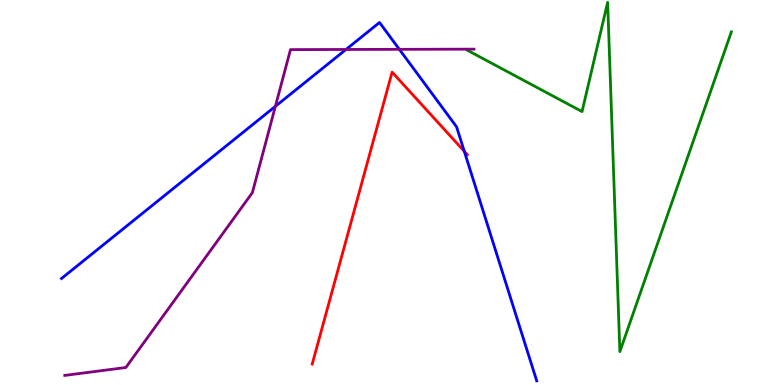[{'lines': ['blue', 'red'], 'intersections': [{'x': 5.99, 'y': 6.07}]}, {'lines': ['green', 'red'], 'intersections': []}, {'lines': ['purple', 'red'], 'intersections': []}, {'lines': ['blue', 'green'], 'intersections': []}, {'lines': ['blue', 'purple'], 'intersections': [{'x': 3.55, 'y': 7.24}, {'x': 4.46, 'y': 8.72}, {'x': 5.15, 'y': 8.72}]}, {'lines': ['green', 'purple'], 'intersections': []}]